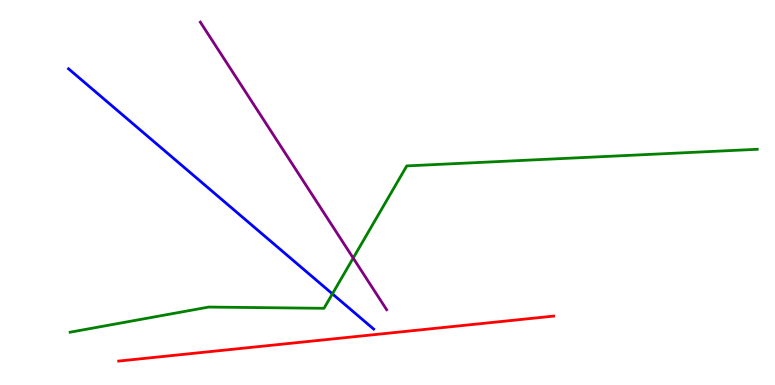[{'lines': ['blue', 'red'], 'intersections': []}, {'lines': ['green', 'red'], 'intersections': []}, {'lines': ['purple', 'red'], 'intersections': []}, {'lines': ['blue', 'green'], 'intersections': [{'x': 4.29, 'y': 2.37}]}, {'lines': ['blue', 'purple'], 'intersections': []}, {'lines': ['green', 'purple'], 'intersections': [{'x': 4.56, 'y': 3.3}]}]